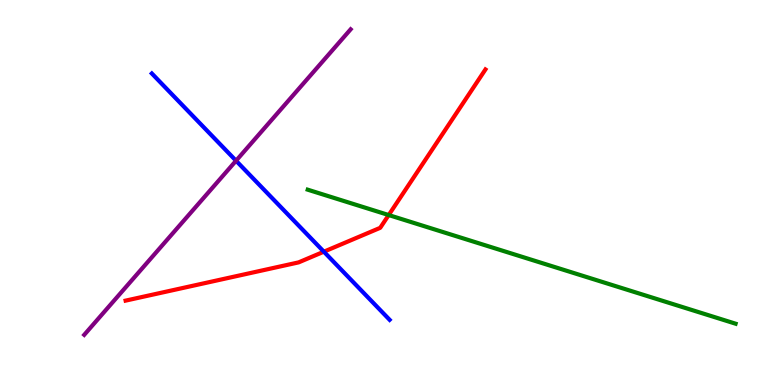[{'lines': ['blue', 'red'], 'intersections': [{'x': 4.18, 'y': 3.46}]}, {'lines': ['green', 'red'], 'intersections': [{'x': 5.02, 'y': 4.41}]}, {'lines': ['purple', 'red'], 'intersections': []}, {'lines': ['blue', 'green'], 'intersections': []}, {'lines': ['blue', 'purple'], 'intersections': [{'x': 3.05, 'y': 5.83}]}, {'lines': ['green', 'purple'], 'intersections': []}]